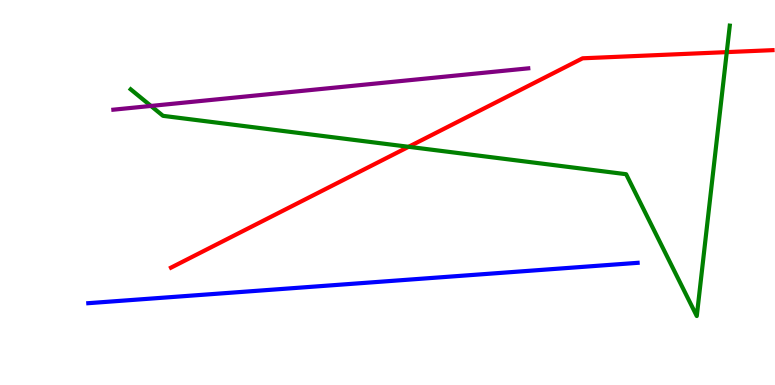[{'lines': ['blue', 'red'], 'intersections': []}, {'lines': ['green', 'red'], 'intersections': [{'x': 5.27, 'y': 6.19}, {'x': 9.38, 'y': 8.65}]}, {'lines': ['purple', 'red'], 'intersections': []}, {'lines': ['blue', 'green'], 'intersections': []}, {'lines': ['blue', 'purple'], 'intersections': []}, {'lines': ['green', 'purple'], 'intersections': [{'x': 1.95, 'y': 7.25}]}]